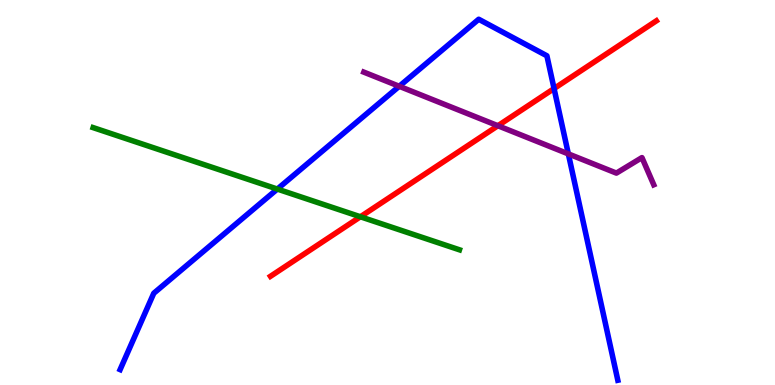[{'lines': ['blue', 'red'], 'intersections': [{'x': 7.15, 'y': 7.7}]}, {'lines': ['green', 'red'], 'intersections': [{'x': 4.65, 'y': 4.37}]}, {'lines': ['purple', 'red'], 'intersections': [{'x': 6.42, 'y': 6.73}]}, {'lines': ['blue', 'green'], 'intersections': [{'x': 3.58, 'y': 5.09}]}, {'lines': ['blue', 'purple'], 'intersections': [{'x': 5.15, 'y': 7.76}, {'x': 7.33, 'y': 6.0}]}, {'lines': ['green', 'purple'], 'intersections': []}]